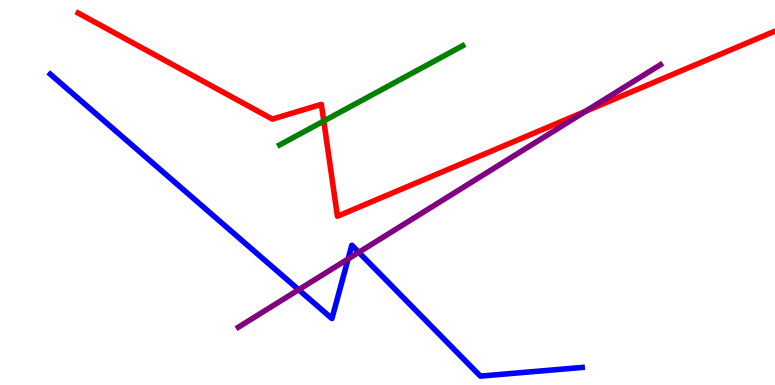[{'lines': ['blue', 'red'], 'intersections': []}, {'lines': ['green', 'red'], 'intersections': [{'x': 4.18, 'y': 6.86}]}, {'lines': ['purple', 'red'], 'intersections': [{'x': 7.56, 'y': 7.11}]}, {'lines': ['blue', 'green'], 'intersections': []}, {'lines': ['blue', 'purple'], 'intersections': [{'x': 3.85, 'y': 2.48}, {'x': 4.49, 'y': 3.27}, {'x': 4.63, 'y': 3.45}]}, {'lines': ['green', 'purple'], 'intersections': []}]